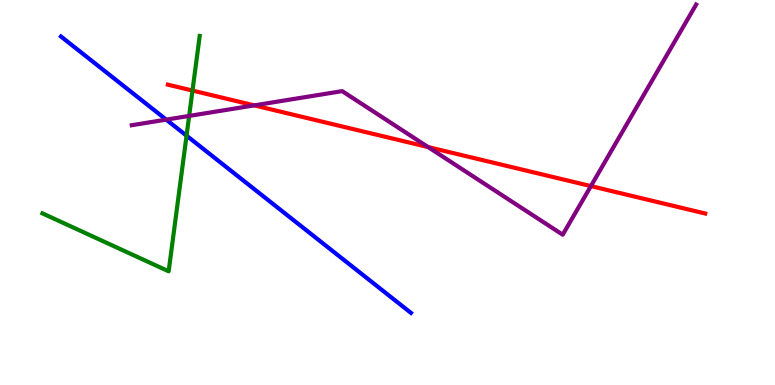[{'lines': ['blue', 'red'], 'intersections': []}, {'lines': ['green', 'red'], 'intersections': [{'x': 2.48, 'y': 7.65}]}, {'lines': ['purple', 'red'], 'intersections': [{'x': 3.28, 'y': 7.26}, {'x': 5.52, 'y': 6.18}, {'x': 7.62, 'y': 5.17}]}, {'lines': ['blue', 'green'], 'intersections': [{'x': 2.41, 'y': 6.48}]}, {'lines': ['blue', 'purple'], 'intersections': [{'x': 2.15, 'y': 6.89}]}, {'lines': ['green', 'purple'], 'intersections': [{'x': 2.44, 'y': 6.99}]}]